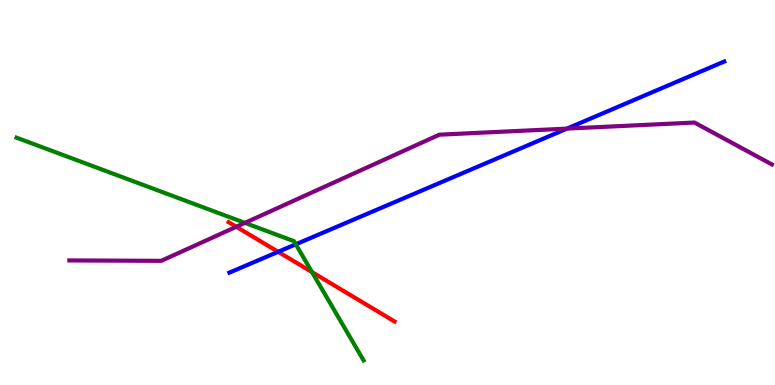[{'lines': ['blue', 'red'], 'intersections': [{'x': 3.59, 'y': 3.46}]}, {'lines': ['green', 'red'], 'intersections': [{'x': 4.03, 'y': 2.93}]}, {'lines': ['purple', 'red'], 'intersections': [{'x': 3.05, 'y': 4.11}]}, {'lines': ['blue', 'green'], 'intersections': [{'x': 3.82, 'y': 3.65}]}, {'lines': ['blue', 'purple'], 'intersections': [{'x': 7.32, 'y': 6.66}]}, {'lines': ['green', 'purple'], 'intersections': [{'x': 3.16, 'y': 4.21}]}]